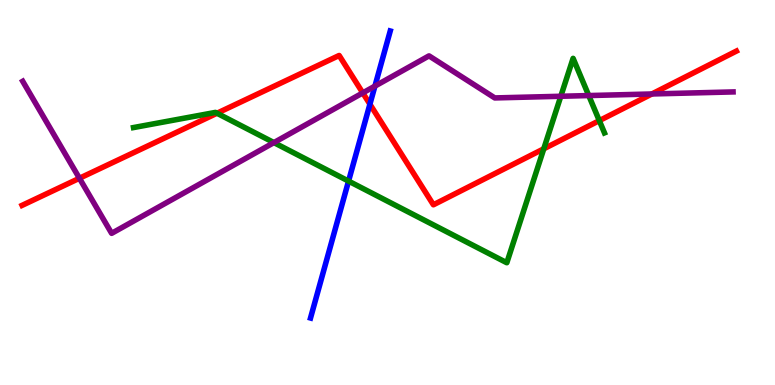[{'lines': ['blue', 'red'], 'intersections': [{'x': 4.77, 'y': 7.29}]}, {'lines': ['green', 'red'], 'intersections': [{'x': 2.8, 'y': 7.06}, {'x': 7.02, 'y': 6.14}, {'x': 7.73, 'y': 6.87}]}, {'lines': ['purple', 'red'], 'intersections': [{'x': 1.02, 'y': 5.37}, {'x': 4.68, 'y': 7.59}, {'x': 8.41, 'y': 7.56}]}, {'lines': ['blue', 'green'], 'intersections': [{'x': 4.5, 'y': 5.3}]}, {'lines': ['blue', 'purple'], 'intersections': [{'x': 4.84, 'y': 7.76}]}, {'lines': ['green', 'purple'], 'intersections': [{'x': 3.53, 'y': 6.3}, {'x': 7.24, 'y': 7.5}, {'x': 7.6, 'y': 7.52}]}]